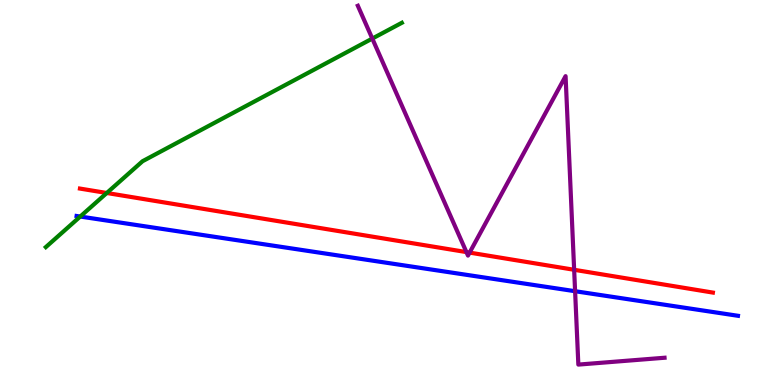[{'lines': ['blue', 'red'], 'intersections': []}, {'lines': ['green', 'red'], 'intersections': [{'x': 1.38, 'y': 4.99}]}, {'lines': ['purple', 'red'], 'intersections': [{'x': 6.02, 'y': 3.45}, {'x': 6.06, 'y': 3.44}, {'x': 7.41, 'y': 2.99}]}, {'lines': ['blue', 'green'], 'intersections': [{'x': 1.04, 'y': 4.38}]}, {'lines': ['blue', 'purple'], 'intersections': [{'x': 7.42, 'y': 2.44}]}, {'lines': ['green', 'purple'], 'intersections': [{'x': 4.8, 'y': 9.0}]}]